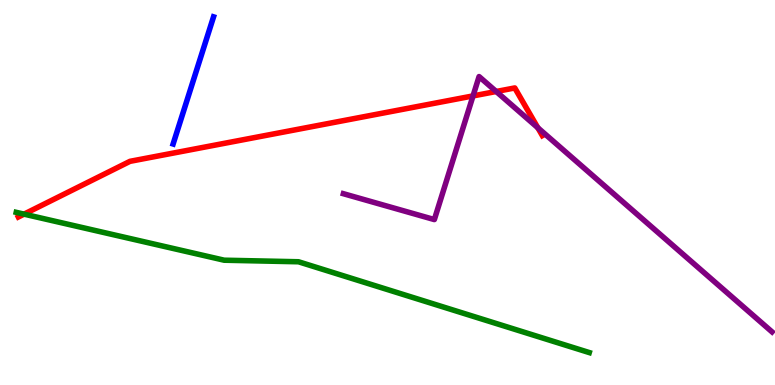[{'lines': ['blue', 'red'], 'intersections': []}, {'lines': ['green', 'red'], 'intersections': [{'x': 0.31, 'y': 4.44}]}, {'lines': ['purple', 'red'], 'intersections': [{'x': 6.1, 'y': 7.51}, {'x': 6.4, 'y': 7.62}, {'x': 6.94, 'y': 6.68}]}, {'lines': ['blue', 'green'], 'intersections': []}, {'lines': ['blue', 'purple'], 'intersections': []}, {'lines': ['green', 'purple'], 'intersections': []}]